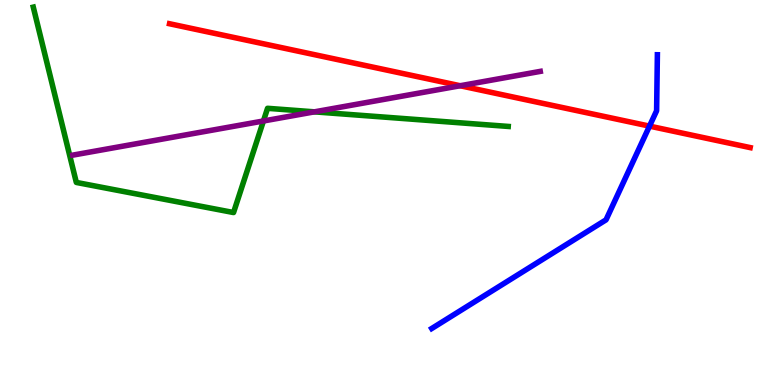[{'lines': ['blue', 'red'], 'intersections': [{'x': 8.38, 'y': 6.72}]}, {'lines': ['green', 'red'], 'intersections': []}, {'lines': ['purple', 'red'], 'intersections': [{'x': 5.94, 'y': 7.77}]}, {'lines': ['blue', 'green'], 'intersections': []}, {'lines': ['blue', 'purple'], 'intersections': []}, {'lines': ['green', 'purple'], 'intersections': [{'x': 3.4, 'y': 6.86}, {'x': 4.06, 'y': 7.1}]}]